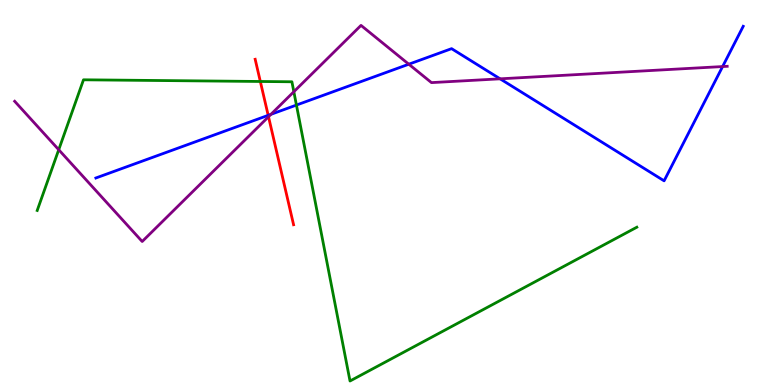[{'lines': ['blue', 'red'], 'intersections': [{'x': 3.46, 'y': 7.0}]}, {'lines': ['green', 'red'], 'intersections': [{'x': 3.36, 'y': 7.88}]}, {'lines': ['purple', 'red'], 'intersections': [{'x': 3.46, 'y': 6.97}]}, {'lines': ['blue', 'green'], 'intersections': [{'x': 3.82, 'y': 7.27}]}, {'lines': ['blue', 'purple'], 'intersections': [{'x': 3.5, 'y': 7.03}, {'x': 5.27, 'y': 8.33}, {'x': 6.45, 'y': 7.95}, {'x': 9.32, 'y': 8.27}]}, {'lines': ['green', 'purple'], 'intersections': [{'x': 0.758, 'y': 6.11}, {'x': 3.79, 'y': 7.62}]}]